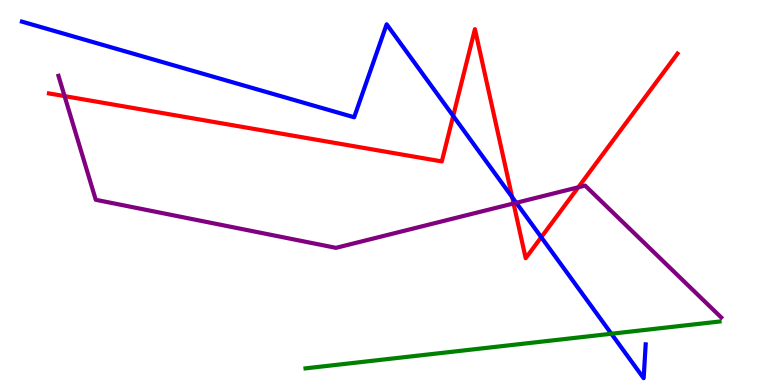[{'lines': ['blue', 'red'], 'intersections': [{'x': 5.85, 'y': 6.99}, {'x': 6.61, 'y': 4.88}, {'x': 6.98, 'y': 3.84}]}, {'lines': ['green', 'red'], 'intersections': []}, {'lines': ['purple', 'red'], 'intersections': [{'x': 0.833, 'y': 7.5}, {'x': 6.63, 'y': 4.72}, {'x': 7.46, 'y': 5.14}]}, {'lines': ['blue', 'green'], 'intersections': [{'x': 7.89, 'y': 1.33}]}, {'lines': ['blue', 'purple'], 'intersections': [{'x': 6.66, 'y': 4.73}]}, {'lines': ['green', 'purple'], 'intersections': []}]